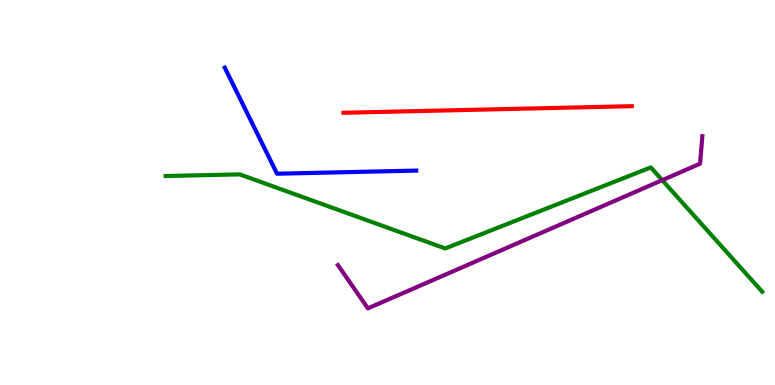[{'lines': ['blue', 'red'], 'intersections': []}, {'lines': ['green', 'red'], 'intersections': []}, {'lines': ['purple', 'red'], 'intersections': []}, {'lines': ['blue', 'green'], 'intersections': []}, {'lines': ['blue', 'purple'], 'intersections': []}, {'lines': ['green', 'purple'], 'intersections': [{'x': 8.54, 'y': 5.32}]}]